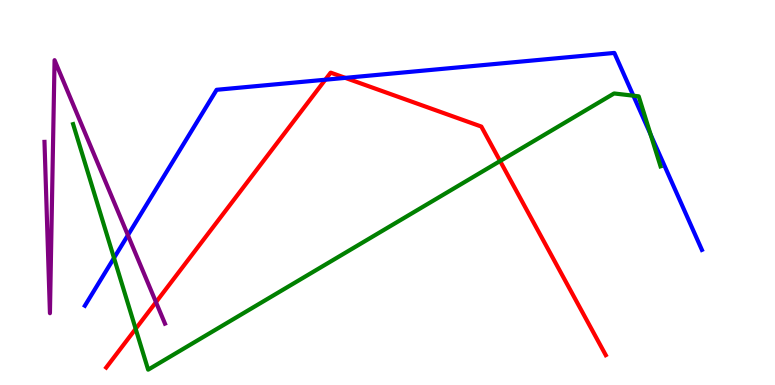[{'lines': ['blue', 'red'], 'intersections': [{'x': 4.2, 'y': 7.93}, {'x': 4.46, 'y': 7.98}]}, {'lines': ['green', 'red'], 'intersections': [{'x': 1.75, 'y': 1.46}, {'x': 6.45, 'y': 5.82}]}, {'lines': ['purple', 'red'], 'intersections': [{'x': 2.01, 'y': 2.15}]}, {'lines': ['blue', 'green'], 'intersections': [{'x': 1.47, 'y': 3.3}, {'x': 8.17, 'y': 7.51}, {'x': 8.39, 'y': 6.51}]}, {'lines': ['blue', 'purple'], 'intersections': [{'x': 1.65, 'y': 3.89}]}, {'lines': ['green', 'purple'], 'intersections': []}]